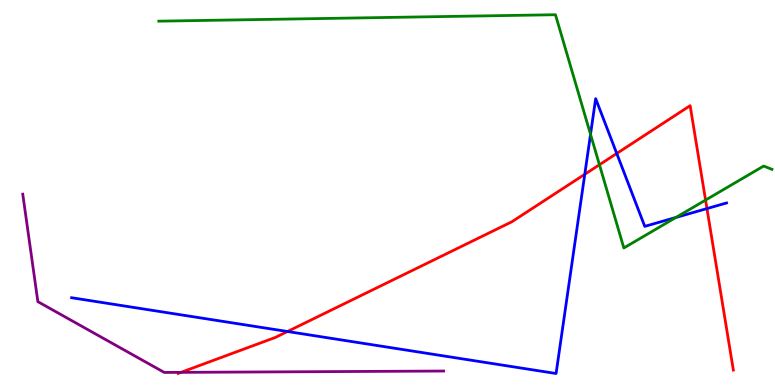[{'lines': ['blue', 'red'], 'intersections': [{'x': 3.71, 'y': 1.39}, {'x': 7.55, 'y': 5.47}, {'x': 7.96, 'y': 6.01}, {'x': 9.12, 'y': 4.58}]}, {'lines': ['green', 'red'], 'intersections': [{'x': 7.73, 'y': 5.72}, {'x': 9.1, 'y': 4.8}]}, {'lines': ['purple', 'red'], 'intersections': [{'x': 2.34, 'y': 0.328}]}, {'lines': ['blue', 'green'], 'intersections': [{'x': 7.62, 'y': 6.51}, {'x': 8.72, 'y': 4.35}]}, {'lines': ['blue', 'purple'], 'intersections': []}, {'lines': ['green', 'purple'], 'intersections': []}]